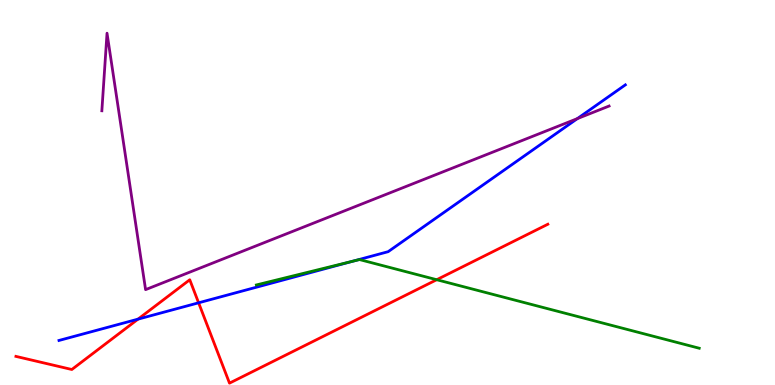[{'lines': ['blue', 'red'], 'intersections': [{'x': 1.78, 'y': 1.71}, {'x': 2.56, 'y': 2.14}]}, {'lines': ['green', 'red'], 'intersections': [{'x': 5.63, 'y': 2.73}]}, {'lines': ['purple', 'red'], 'intersections': []}, {'lines': ['blue', 'green'], 'intersections': [{'x': 4.56, 'y': 3.22}]}, {'lines': ['blue', 'purple'], 'intersections': [{'x': 7.45, 'y': 6.92}]}, {'lines': ['green', 'purple'], 'intersections': []}]